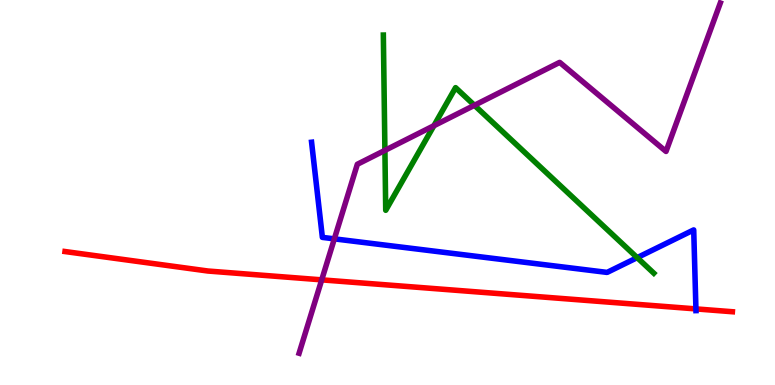[{'lines': ['blue', 'red'], 'intersections': [{'x': 8.98, 'y': 1.98}]}, {'lines': ['green', 'red'], 'intersections': []}, {'lines': ['purple', 'red'], 'intersections': [{'x': 4.15, 'y': 2.73}]}, {'lines': ['blue', 'green'], 'intersections': [{'x': 8.22, 'y': 3.31}]}, {'lines': ['blue', 'purple'], 'intersections': [{'x': 4.31, 'y': 3.8}]}, {'lines': ['green', 'purple'], 'intersections': [{'x': 4.97, 'y': 6.09}, {'x': 5.6, 'y': 6.73}, {'x': 6.12, 'y': 7.26}]}]